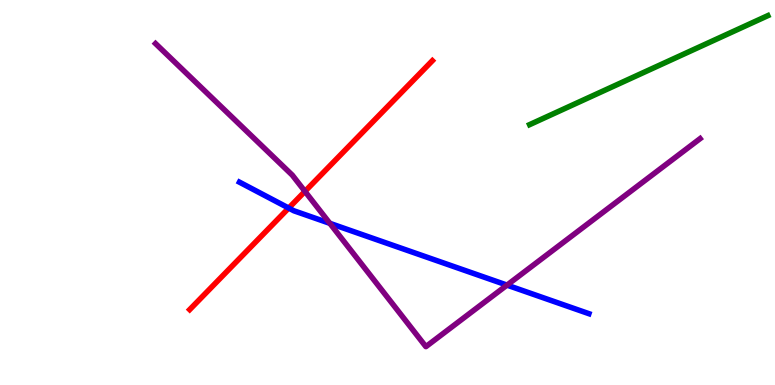[{'lines': ['blue', 'red'], 'intersections': [{'x': 3.73, 'y': 4.6}]}, {'lines': ['green', 'red'], 'intersections': []}, {'lines': ['purple', 'red'], 'intersections': [{'x': 3.93, 'y': 5.03}]}, {'lines': ['blue', 'green'], 'intersections': []}, {'lines': ['blue', 'purple'], 'intersections': [{'x': 4.26, 'y': 4.2}, {'x': 6.54, 'y': 2.59}]}, {'lines': ['green', 'purple'], 'intersections': []}]